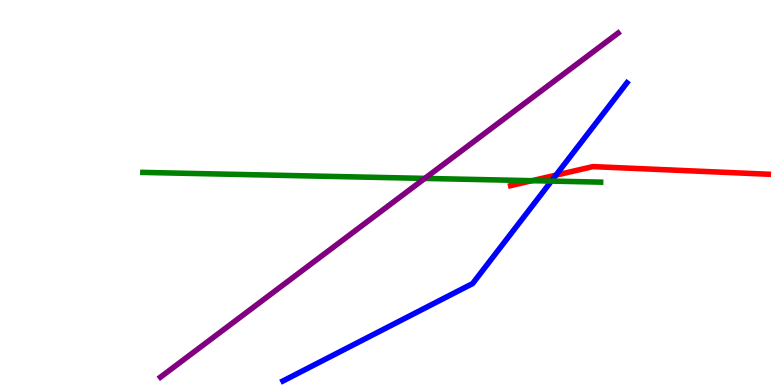[{'lines': ['blue', 'red'], 'intersections': [{'x': 7.17, 'y': 5.45}]}, {'lines': ['green', 'red'], 'intersections': [{'x': 6.87, 'y': 5.31}]}, {'lines': ['purple', 'red'], 'intersections': []}, {'lines': ['blue', 'green'], 'intersections': [{'x': 7.11, 'y': 5.3}]}, {'lines': ['blue', 'purple'], 'intersections': []}, {'lines': ['green', 'purple'], 'intersections': [{'x': 5.48, 'y': 5.37}]}]